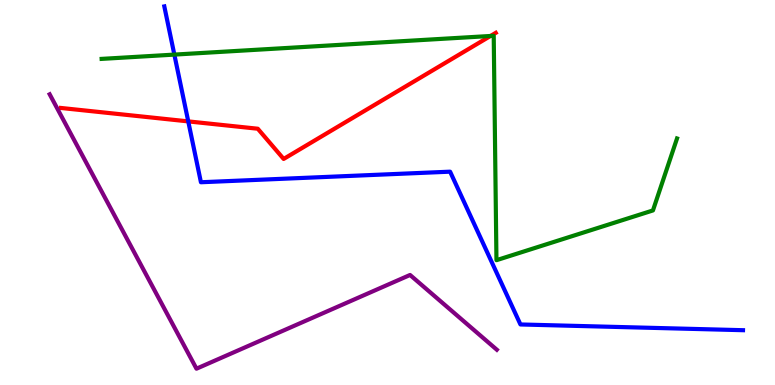[{'lines': ['blue', 'red'], 'intersections': [{'x': 2.43, 'y': 6.85}]}, {'lines': ['green', 'red'], 'intersections': [{'x': 6.33, 'y': 9.07}]}, {'lines': ['purple', 'red'], 'intersections': []}, {'lines': ['blue', 'green'], 'intersections': [{'x': 2.25, 'y': 8.58}]}, {'lines': ['blue', 'purple'], 'intersections': []}, {'lines': ['green', 'purple'], 'intersections': []}]